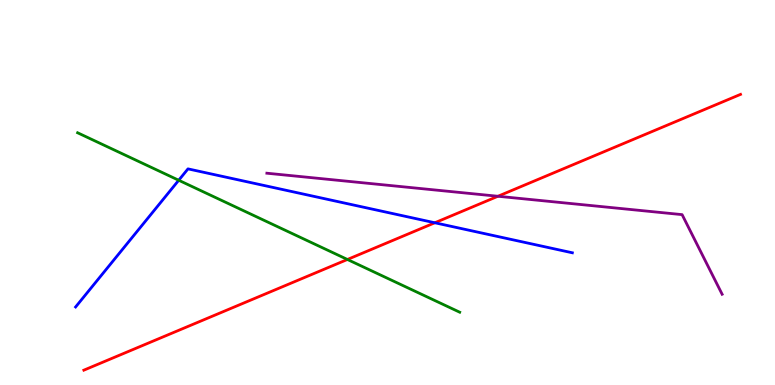[{'lines': ['blue', 'red'], 'intersections': [{'x': 5.61, 'y': 4.21}]}, {'lines': ['green', 'red'], 'intersections': [{'x': 4.48, 'y': 3.26}]}, {'lines': ['purple', 'red'], 'intersections': [{'x': 6.43, 'y': 4.9}]}, {'lines': ['blue', 'green'], 'intersections': [{'x': 2.31, 'y': 5.32}]}, {'lines': ['blue', 'purple'], 'intersections': []}, {'lines': ['green', 'purple'], 'intersections': []}]